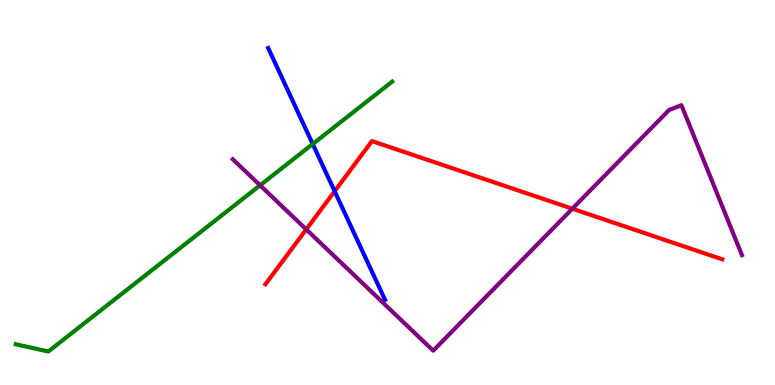[{'lines': ['blue', 'red'], 'intersections': [{'x': 4.32, 'y': 5.03}]}, {'lines': ['green', 'red'], 'intersections': []}, {'lines': ['purple', 'red'], 'intersections': [{'x': 3.95, 'y': 4.04}, {'x': 7.38, 'y': 4.58}]}, {'lines': ['blue', 'green'], 'intersections': [{'x': 4.03, 'y': 6.26}]}, {'lines': ['blue', 'purple'], 'intersections': []}, {'lines': ['green', 'purple'], 'intersections': [{'x': 3.36, 'y': 5.19}]}]